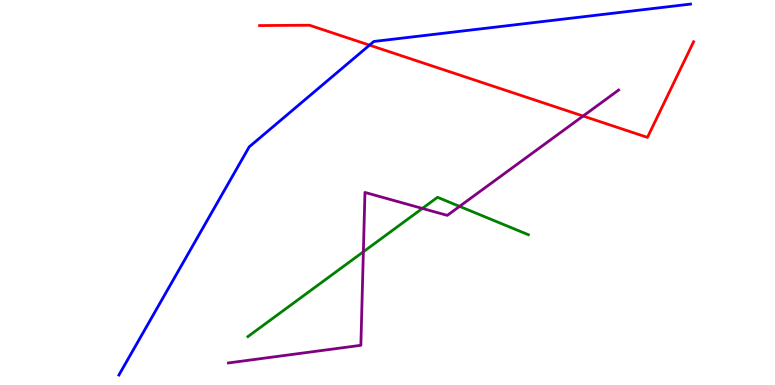[{'lines': ['blue', 'red'], 'intersections': [{'x': 4.77, 'y': 8.83}]}, {'lines': ['green', 'red'], 'intersections': []}, {'lines': ['purple', 'red'], 'intersections': [{'x': 7.52, 'y': 6.99}]}, {'lines': ['blue', 'green'], 'intersections': []}, {'lines': ['blue', 'purple'], 'intersections': []}, {'lines': ['green', 'purple'], 'intersections': [{'x': 4.69, 'y': 3.46}, {'x': 5.45, 'y': 4.59}, {'x': 5.93, 'y': 4.64}]}]